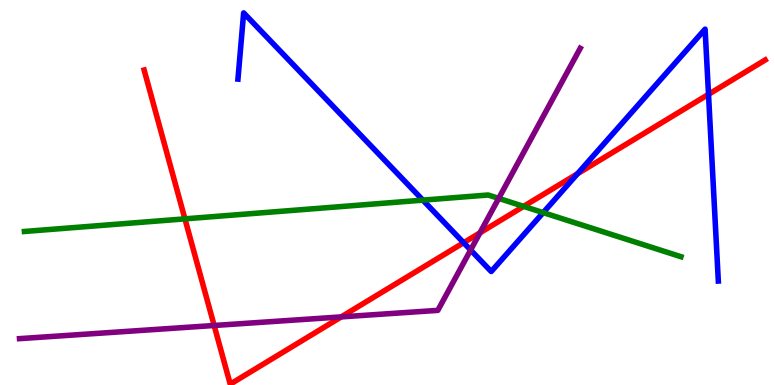[{'lines': ['blue', 'red'], 'intersections': [{'x': 5.98, 'y': 3.7}, {'x': 7.45, 'y': 5.49}, {'x': 9.14, 'y': 7.55}]}, {'lines': ['green', 'red'], 'intersections': [{'x': 2.39, 'y': 4.32}, {'x': 6.76, 'y': 4.64}]}, {'lines': ['purple', 'red'], 'intersections': [{'x': 2.76, 'y': 1.55}, {'x': 4.4, 'y': 1.77}, {'x': 6.19, 'y': 3.95}]}, {'lines': ['blue', 'green'], 'intersections': [{'x': 5.46, 'y': 4.8}, {'x': 7.01, 'y': 4.48}]}, {'lines': ['blue', 'purple'], 'intersections': [{'x': 6.07, 'y': 3.51}]}, {'lines': ['green', 'purple'], 'intersections': [{'x': 6.43, 'y': 4.85}]}]